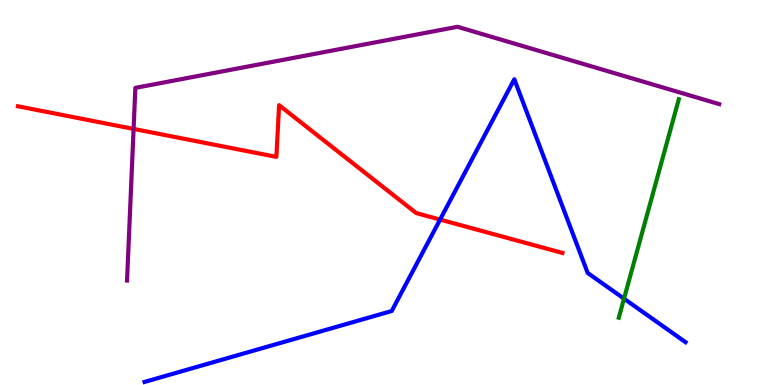[{'lines': ['blue', 'red'], 'intersections': [{'x': 5.68, 'y': 4.3}]}, {'lines': ['green', 'red'], 'intersections': []}, {'lines': ['purple', 'red'], 'intersections': [{'x': 1.72, 'y': 6.65}]}, {'lines': ['blue', 'green'], 'intersections': [{'x': 8.05, 'y': 2.24}]}, {'lines': ['blue', 'purple'], 'intersections': []}, {'lines': ['green', 'purple'], 'intersections': []}]